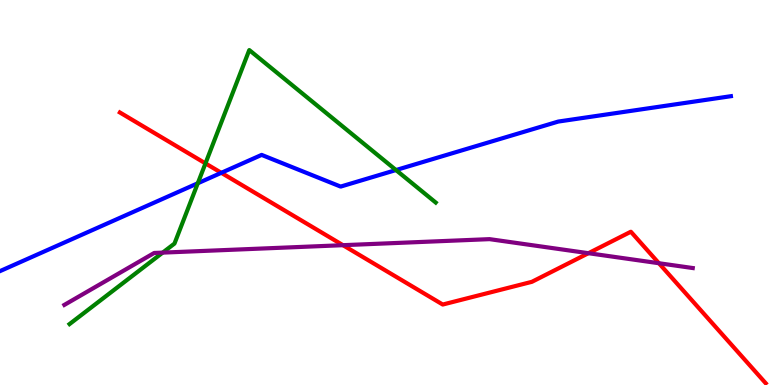[{'lines': ['blue', 'red'], 'intersections': [{'x': 2.86, 'y': 5.51}]}, {'lines': ['green', 'red'], 'intersections': [{'x': 2.65, 'y': 5.76}]}, {'lines': ['purple', 'red'], 'intersections': [{'x': 4.43, 'y': 3.63}, {'x': 7.59, 'y': 3.42}, {'x': 8.5, 'y': 3.16}]}, {'lines': ['blue', 'green'], 'intersections': [{'x': 2.55, 'y': 5.24}, {'x': 5.11, 'y': 5.58}]}, {'lines': ['blue', 'purple'], 'intersections': []}, {'lines': ['green', 'purple'], 'intersections': [{'x': 2.1, 'y': 3.44}]}]